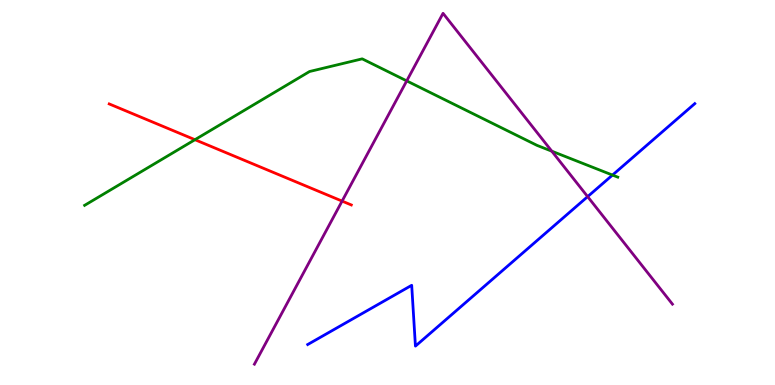[{'lines': ['blue', 'red'], 'intersections': []}, {'lines': ['green', 'red'], 'intersections': [{'x': 2.52, 'y': 6.37}]}, {'lines': ['purple', 'red'], 'intersections': [{'x': 4.41, 'y': 4.78}]}, {'lines': ['blue', 'green'], 'intersections': [{'x': 7.9, 'y': 5.45}]}, {'lines': ['blue', 'purple'], 'intersections': [{'x': 7.58, 'y': 4.89}]}, {'lines': ['green', 'purple'], 'intersections': [{'x': 5.25, 'y': 7.9}, {'x': 7.12, 'y': 6.07}]}]